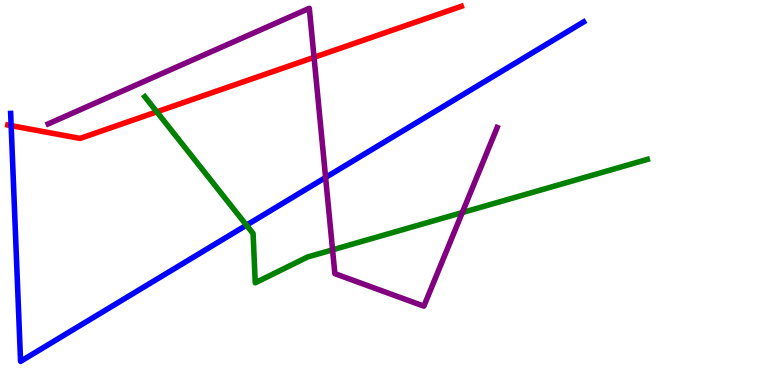[{'lines': ['blue', 'red'], 'intersections': [{'x': 0.144, 'y': 6.74}]}, {'lines': ['green', 'red'], 'intersections': [{'x': 2.02, 'y': 7.1}]}, {'lines': ['purple', 'red'], 'intersections': [{'x': 4.05, 'y': 8.51}]}, {'lines': ['blue', 'green'], 'intersections': [{'x': 3.18, 'y': 4.15}]}, {'lines': ['blue', 'purple'], 'intersections': [{'x': 4.2, 'y': 5.39}]}, {'lines': ['green', 'purple'], 'intersections': [{'x': 4.29, 'y': 3.51}, {'x': 5.96, 'y': 4.48}]}]